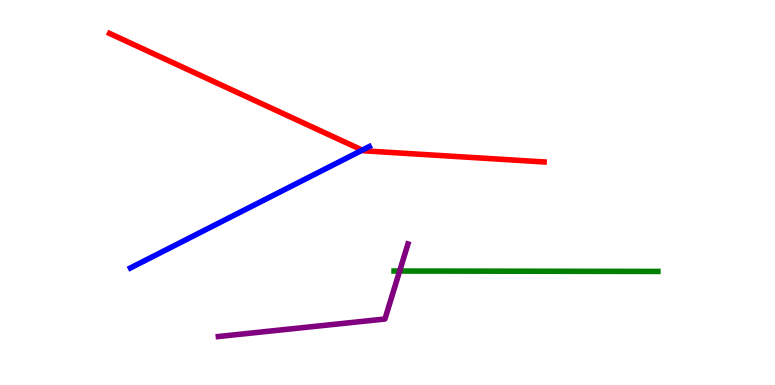[{'lines': ['blue', 'red'], 'intersections': [{'x': 4.67, 'y': 6.1}]}, {'lines': ['green', 'red'], 'intersections': []}, {'lines': ['purple', 'red'], 'intersections': []}, {'lines': ['blue', 'green'], 'intersections': []}, {'lines': ['blue', 'purple'], 'intersections': []}, {'lines': ['green', 'purple'], 'intersections': [{'x': 5.16, 'y': 2.96}]}]